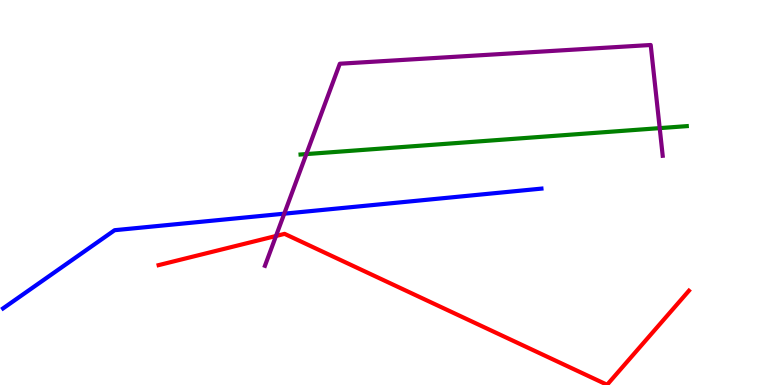[{'lines': ['blue', 'red'], 'intersections': []}, {'lines': ['green', 'red'], 'intersections': []}, {'lines': ['purple', 'red'], 'intersections': [{'x': 3.56, 'y': 3.87}]}, {'lines': ['blue', 'green'], 'intersections': []}, {'lines': ['blue', 'purple'], 'intersections': [{'x': 3.67, 'y': 4.45}]}, {'lines': ['green', 'purple'], 'intersections': [{'x': 3.95, 'y': 6.0}, {'x': 8.51, 'y': 6.67}]}]